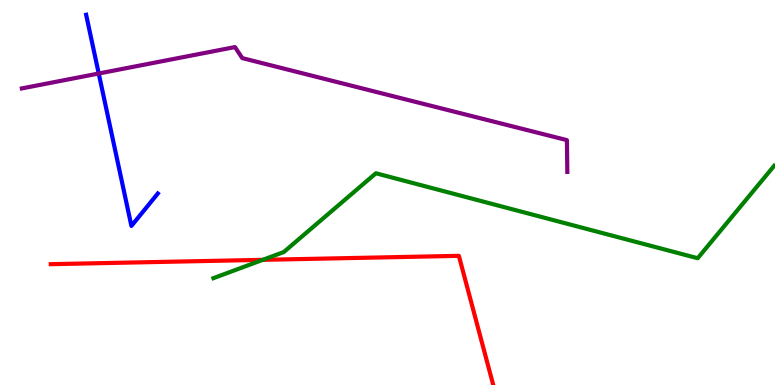[{'lines': ['blue', 'red'], 'intersections': []}, {'lines': ['green', 'red'], 'intersections': [{'x': 3.39, 'y': 3.25}]}, {'lines': ['purple', 'red'], 'intersections': []}, {'lines': ['blue', 'green'], 'intersections': []}, {'lines': ['blue', 'purple'], 'intersections': [{'x': 1.27, 'y': 8.09}]}, {'lines': ['green', 'purple'], 'intersections': []}]